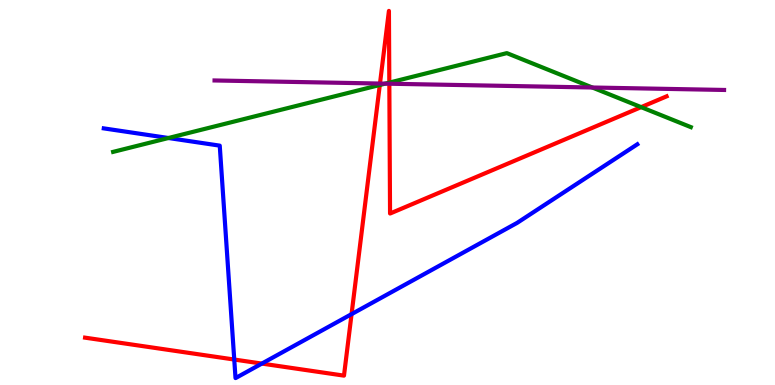[{'lines': ['blue', 'red'], 'intersections': [{'x': 3.02, 'y': 0.661}, {'x': 3.38, 'y': 0.556}, {'x': 4.54, 'y': 1.84}]}, {'lines': ['green', 'red'], 'intersections': [{'x': 4.9, 'y': 7.79}, {'x': 5.02, 'y': 7.85}, {'x': 8.27, 'y': 7.22}]}, {'lines': ['purple', 'red'], 'intersections': [{'x': 4.9, 'y': 7.83}, {'x': 5.02, 'y': 7.83}]}, {'lines': ['blue', 'green'], 'intersections': [{'x': 2.17, 'y': 6.42}]}, {'lines': ['blue', 'purple'], 'intersections': []}, {'lines': ['green', 'purple'], 'intersections': [{'x': 4.97, 'y': 7.83}, {'x': 7.64, 'y': 7.73}]}]